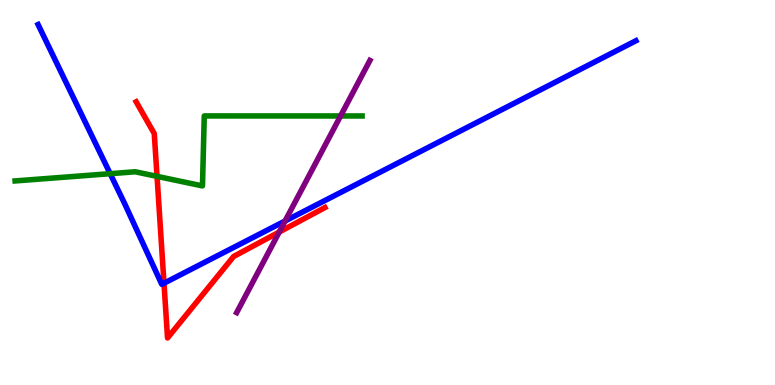[{'lines': ['blue', 'red'], 'intersections': [{'x': 2.12, 'y': 2.64}]}, {'lines': ['green', 'red'], 'intersections': [{'x': 2.03, 'y': 5.42}]}, {'lines': ['purple', 'red'], 'intersections': [{'x': 3.6, 'y': 3.97}]}, {'lines': ['blue', 'green'], 'intersections': [{'x': 1.42, 'y': 5.49}]}, {'lines': ['blue', 'purple'], 'intersections': [{'x': 3.68, 'y': 4.26}]}, {'lines': ['green', 'purple'], 'intersections': [{'x': 4.39, 'y': 6.99}]}]